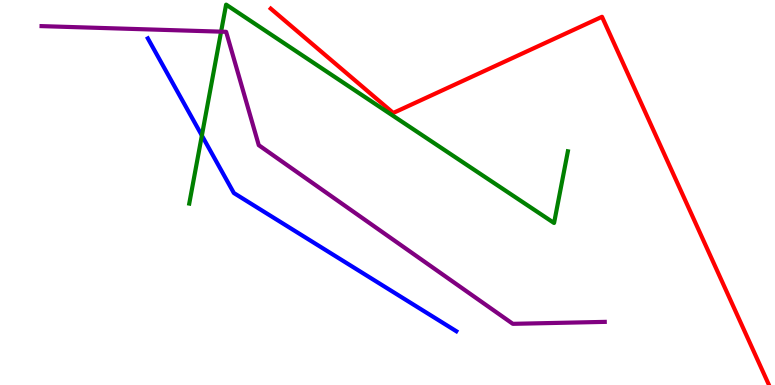[{'lines': ['blue', 'red'], 'intersections': []}, {'lines': ['green', 'red'], 'intersections': []}, {'lines': ['purple', 'red'], 'intersections': []}, {'lines': ['blue', 'green'], 'intersections': [{'x': 2.6, 'y': 6.48}]}, {'lines': ['blue', 'purple'], 'intersections': []}, {'lines': ['green', 'purple'], 'intersections': [{'x': 2.85, 'y': 9.18}]}]